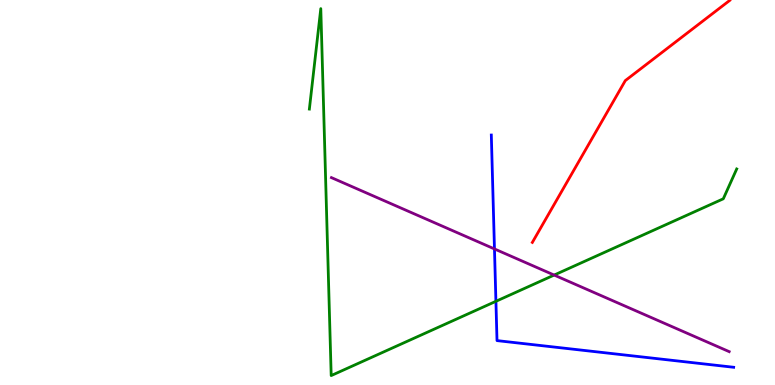[{'lines': ['blue', 'red'], 'intersections': []}, {'lines': ['green', 'red'], 'intersections': []}, {'lines': ['purple', 'red'], 'intersections': []}, {'lines': ['blue', 'green'], 'intersections': [{'x': 6.4, 'y': 2.17}]}, {'lines': ['blue', 'purple'], 'intersections': [{'x': 6.38, 'y': 3.53}]}, {'lines': ['green', 'purple'], 'intersections': [{'x': 7.15, 'y': 2.86}]}]